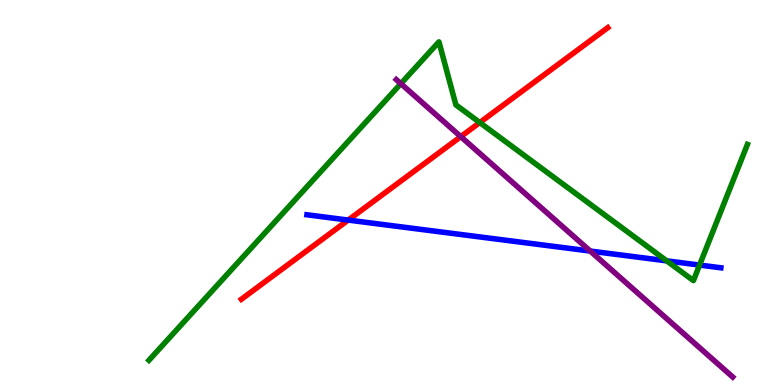[{'lines': ['blue', 'red'], 'intersections': [{'x': 4.49, 'y': 4.28}]}, {'lines': ['green', 'red'], 'intersections': [{'x': 6.19, 'y': 6.82}]}, {'lines': ['purple', 'red'], 'intersections': [{'x': 5.95, 'y': 6.45}]}, {'lines': ['blue', 'green'], 'intersections': [{'x': 8.6, 'y': 3.22}, {'x': 9.03, 'y': 3.12}]}, {'lines': ['blue', 'purple'], 'intersections': [{'x': 7.62, 'y': 3.48}]}, {'lines': ['green', 'purple'], 'intersections': [{'x': 5.17, 'y': 7.83}]}]